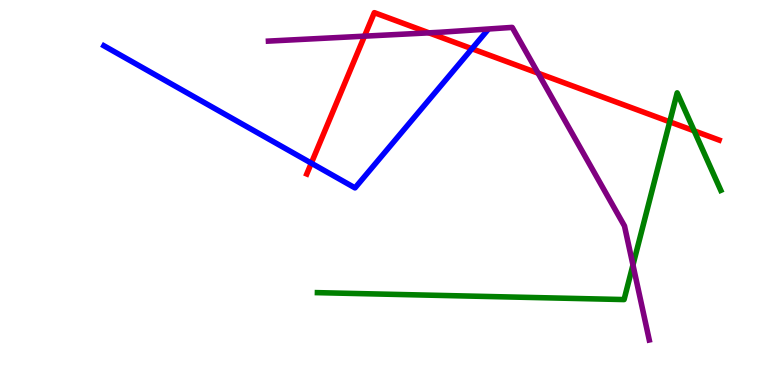[{'lines': ['blue', 'red'], 'intersections': [{'x': 4.02, 'y': 5.76}, {'x': 6.09, 'y': 8.73}]}, {'lines': ['green', 'red'], 'intersections': [{'x': 8.64, 'y': 6.84}, {'x': 8.96, 'y': 6.6}]}, {'lines': ['purple', 'red'], 'intersections': [{'x': 4.7, 'y': 9.06}, {'x': 5.53, 'y': 9.15}, {'x': 6.94, 'y': 8.1}]}, {'lines': ['blue', 'green'], 'intersections': []}, {'lines': ['blue', 'purple'], 'intersections': []}, {'lines': ['green', 'purple'], 'intersections': [{'x': 8.17, 'y': 3.12}]}]